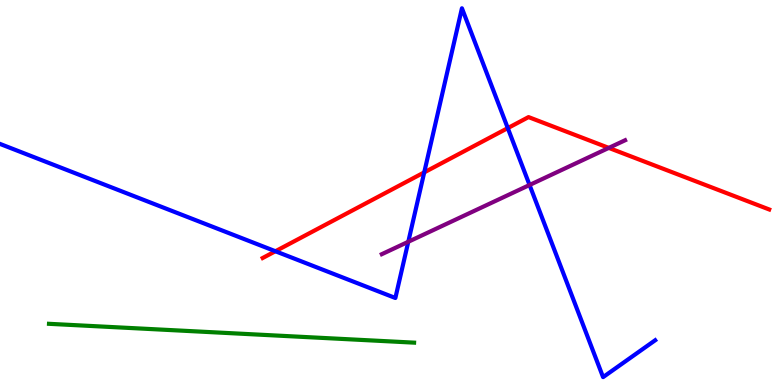[{'lines': ['blue', 'red'], 'intersections': [{'x': 3.55, 'y': 3.47}, {'x': 5.47, 'y': 5.52}, {'x': 6.55, 'y': 6.67}]}, {'lines': ['green', 'red'], 'intersections': []}, {'lines': ['purple', 'red'], 'intersections': [{'x': 7.86, 'y': 6.16}]}, {'lines': ['blue', 'green'], 'intersections': []}, {'lines': ['blue', 'purple'], 'intersections': [{'x': 5.27, 'y': 3.72}, {'x': 6.83, 'y': 5.19}]}, {'lines': ['green', 'purple'], 'intersections': []}]